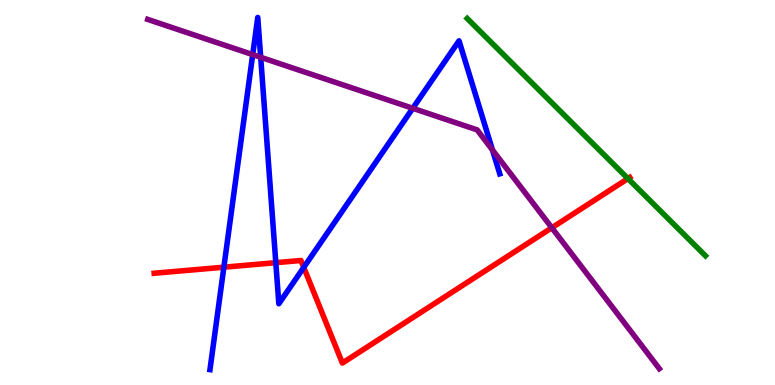[{'lines': ['blue', 'red'], 'intersections': [{'x': 2.89, 'y': 3.06}, {'x': 3.56, 'y': 3.18}, {'x': 3.92, 'y': 3.05}]}, {'lines': ['green', 'red'], 'intersections': [{'x': 8.1, 'y': 5.36}]}, {'lines': ['purple', 'red'], 'intersections': [{'x': 7.12, 'y': 4.08}]}, {'lines': ['blue', 'green'], 'intersections': []}, {'lines': ['blue', 'purple'], 'intersections': [{'x': 3.26, 'y': 8.58}, {'x': 3.36, 'y': 8.51}, {'x': 5.33, 'y': 7.19}, {'x': 6.35, 'y': 6.11}]}, {'lines': ['green', 'purple'], 'intersections': []}]